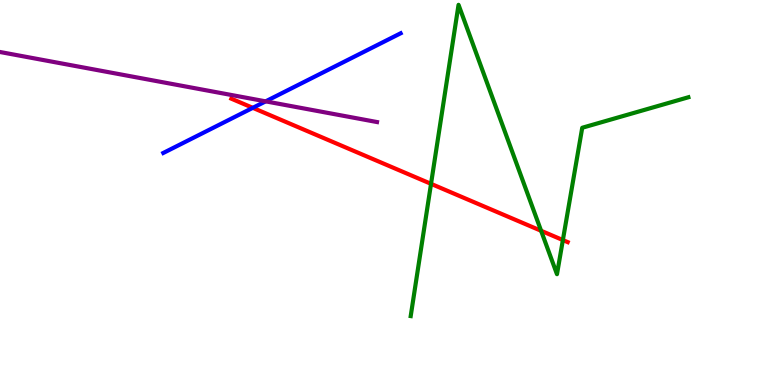[{'lines': ['blue', 'red'], 'intersections': [{'x': 3.26, 'y': 7.2}]}, {'lines': ['green', 'red'], 'intersections': [{'x': 5.56, 'y': 5.22}, {'x': 6.98, 'y': 4.01}, {'x': 7.26, 'y': 3.76}]}, {'lines': ['purple', 'red'], 'intersections': []}, {'lines': ['blue', 'green'], 'intersections': []}, {'lines': ['blue', 'purple'], 'intersections': [{'x': 3.43, 'y': 7.37}]}, {'lines': ['green', 'purple'], 'intersections': []}]